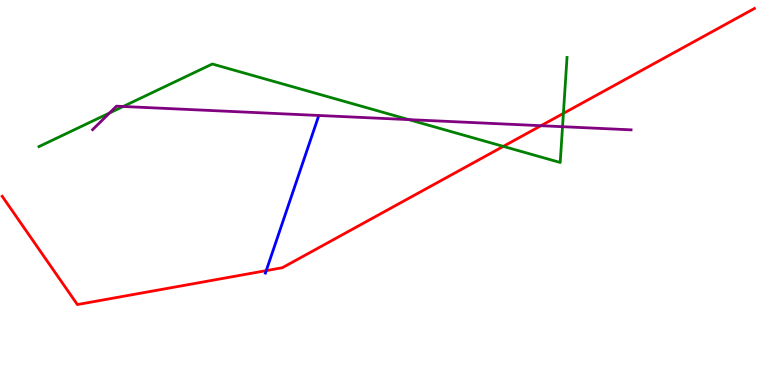[{'lines': ['blue', 'red'], 'intersections': [{'x': 3.44, 'y': 2.97}]}, {'lines': ['green', 'red'], 'intersections': [{'x': 6.49, 'y': 6.2}, {'x': 7.27, 'y': 7.05}]}, {'lines': ['purple', 'red'], 'intersections': [{'x': 6.98, 'y': 6.74}]}, {'lines': ['blue', 'green'], 'intersections': []}, {'lines': ['blue', 'purple'], 'intersections': []}, {'lines': ['green', 'purple'], 'intersections': [{'x': 1.41, 'y': 7.07}, {'x': 1.59, 'y': 7.23}, {'x': 5.27, 'y': 6.89}, {'x': 7.26, 'y': 6.71}]}]